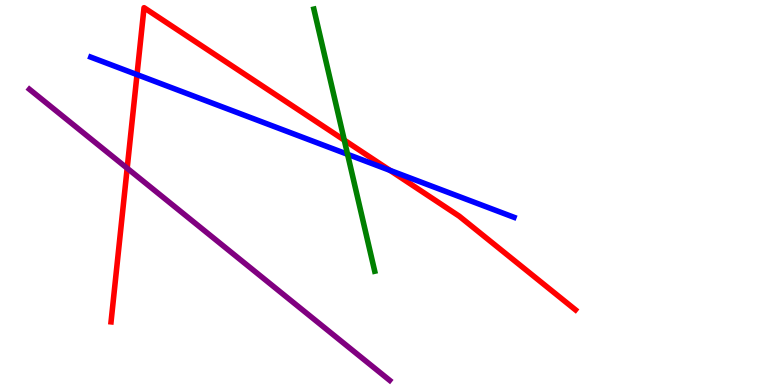[{'lines': ['blue', 'red'], 'intersections': [{'x': 1.77, 'y': 8.06}, {'x': 5.03, 'y': 5.58}]}, {'lines': ['green', 'red'], 'intersections': [{'x': 4.44, 'y': 6.36}]}, {'lines': ['purple', 'red'], 'intersections': [{'x': 1.64, 'y': 5.63}]}, {'lines': ['blue', 'green'], 'intersections': [{'x': 4.48, 'y': 5.99}]}, {'lines': ['blue', 'purple'], 'intersections': []}, {'lines': ['green', 'purple'], 'intersections': []}]